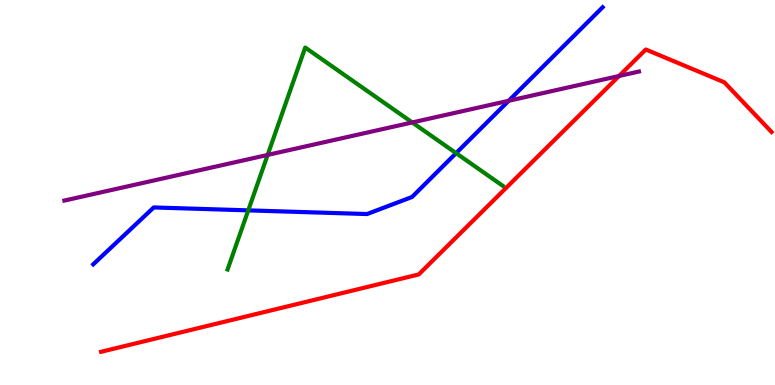[{'lines': ['blue', 'red'], 'intersections': []}, {'lines': ['green', 'red'], 'intersections': []}, {'lines': ['purple', 'red'], 'intersections': [{'x': 7.99, 'y': 8.03}]}, {'lines': ['blue', 'green'], 'intersections': [{'x': 3.2, 'y': 4.54}, {'x': 5.89, 'y': 6.02}]}, {'lines': ['blue', 'purple'], 'intersections': [{'x': 6.56, 'y': 7.38}]}, {'lines': ['green', 'purple'], 'intersections': [{'x': 3.45, 'y': 5.98}, {'x': 5.32, 'y': 6.82}]}]